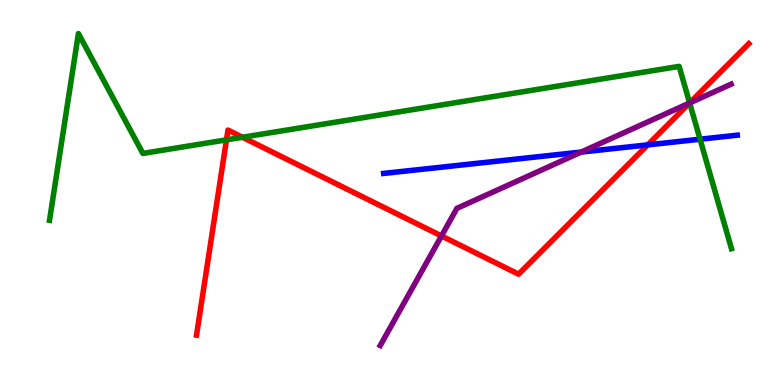[{'lines': ['blue', 'red'], 'intersections': [{'x': 8.36, 'y': 6.24}]}, {'lines': ['green', 'red'], 'intersections': [{'x': 2.92, 'y': 6.37}, {'x': 3.13, 'y': 6.43}, {'x': 8.9, 'y': 7.33}]}, {'lines': ['purple', 'red'], 'intersections': [{'x': 5.7, 'y': 3.87}, {'x': 8.9, 'y': 7.33}]}, {'lines': ['blue', 'green'], 'intersections': [{'x': 9.03, 'y': 6.38}]}, {'lines': ['blue', 'purple'], 'intersections': [{'x': 7.5, 'y': 6.05}]}, {'lines': ['green', 'purple'], 'intersections': [{'x': 8.9, 'y': 7.33}]}]